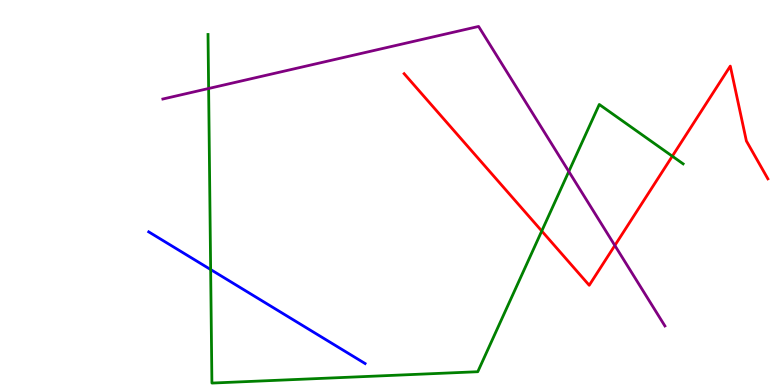[{'lines': ['blue', 'red'], 'intersections': []}, {'lines': ['green', 'red'], 'intersections': [{'x': 6.99, 'y': 4.0}, {'x': 8.67, 'y': 5.94}]}, {'lines': ['purple', 'red'], 'intersections': [{'x': 7.93, 'y': 3.62}]}, {'lines': ['blue', 'green'], 'intersections': [{'x': 2.72, 'y': 3.0}]}, {'lines': ['blue', 'purple'], 'intersections': []}, {'lines': ['green', 'purple'], 'intersections': [{'x': 2.69, 'y': 7.7}, {'x': 7.34, 'y': 5.55}]}]